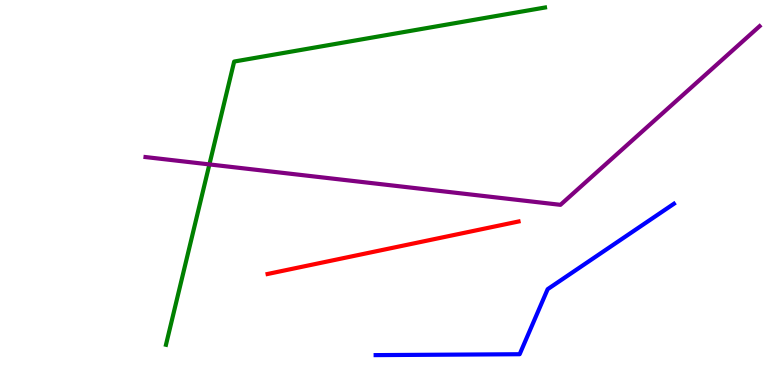[{'lines': ['blue', 'red'], 'intersections': []}, {'lines': ['green', 'red'], 'intersections': []}, {'lines': ['purple', 'red'], 'intersections': []}, {'lines': ['blue', 'green'], 'intersections': []}, {'lines': ['blue', 'purple'], 'intersections': []}, {'lines': ['green', 'purple'], 'intersections': [{'x': 2.7, 'y': 5.73}]}]